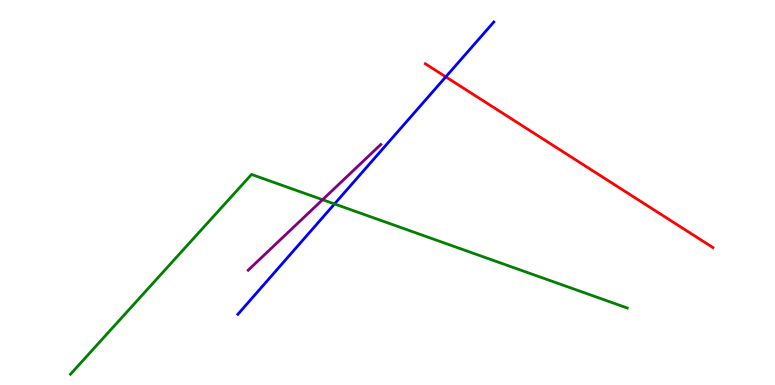[{'lines': ['blue', 'red'], 'intersections': [{'x': 5.75, 'y': 8.0}]}, {'lines': ['green', 'red'], 'intersections': []}, {'lines': ['purple', 'red'], 'intersections': []}, {'lines': ['blue', 'green'], 'intersections': [{'x': 4.32, 'y': 4.7}]}, {'lines': ['blue', 'purple'], 'intersections': []}, {'lines': ['green', 'purple'], 'intersections': [{'x': 4.16, 'y': 4.81}]}]